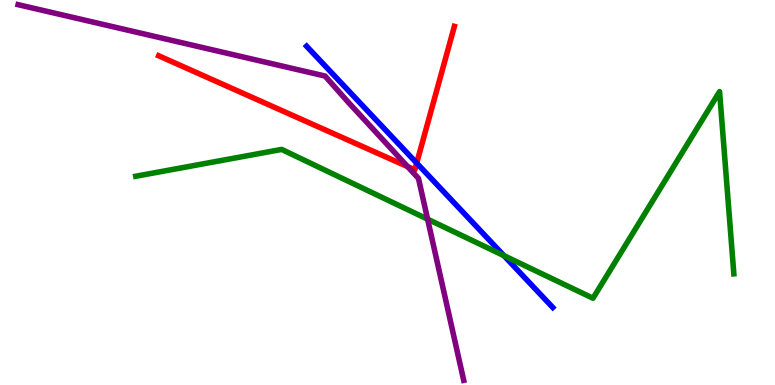[{'lines': ['blue', 'red'], 'intersections': [{'x': 5.38, 'y': 5.76}]}, {'lines': ['green', 'red'], 'intersections': []}, {'lines': ['purple', 'red'], 'intersections': [{'x': 5.26, 'y': 5.67}]}, {'lines': ['blue', 'green'], 'intersections': [{'x': 6.5, 'y': 3.36}]}, {'lines': ['blue', 'purple'], 'intersections': []}, {'lines': ['green', 'purple'], 'intersections': [{'x': 5.52, 'y': 4.31}]}]